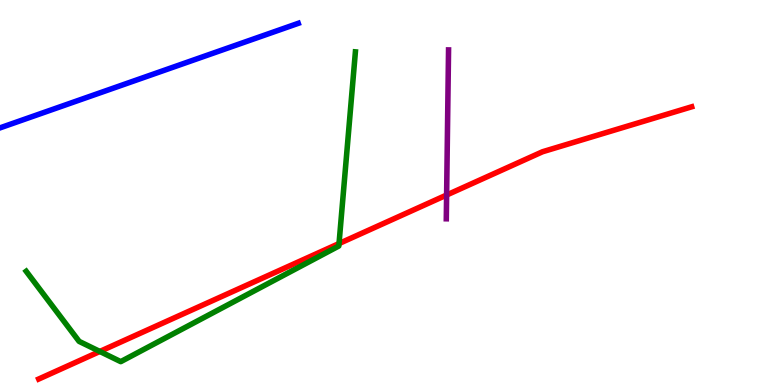[{'lines': ['blue', 'red'], 'intersections': []}, {'lines': ['green', 'red'], 'intersections': [{'x': 1.29, 'y': 0.871}, {'x': 4.37, 'y': 3.67}]}, {'lines': ['purple', 'red'], 'intersections': [{'x': 5.76, 'y': 4.93}]}, {'lines': ['blue', 'green'], 'intersections': []}, {'lines': ['blue', 'purple'], 'intersections': []}, {'lines': ['green', 'purple'], 'intersections': []}]